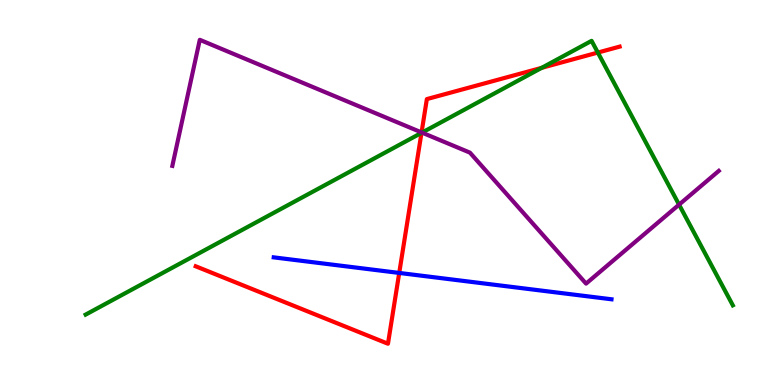[{'lines': ['blue', 'red'], 'intersections': [{'x': 5.15, 'y': 2.91}]}, {'lines': ['green', 'red'], 'intersections': [{'x': 5.44, 'y': 6.55}, {'x': 6.99, 'y': 8.24}, {'x': 7.71, 'y': 8.63}]}, {'lines': ['purple', 'red'], 'intersections': [{'x': 5.44, 'y': 6.56}]}, {'lines': ['blue', 'green'], 'intersections': []}, {'lines': ['blue', 'purple'], 'intersections': []}, {'lines': ['green', 'purple'], 'intersections': [{'x': 5.45, 'y': 6.56}, {'x': 8.76, 'y': 4.68}]}]